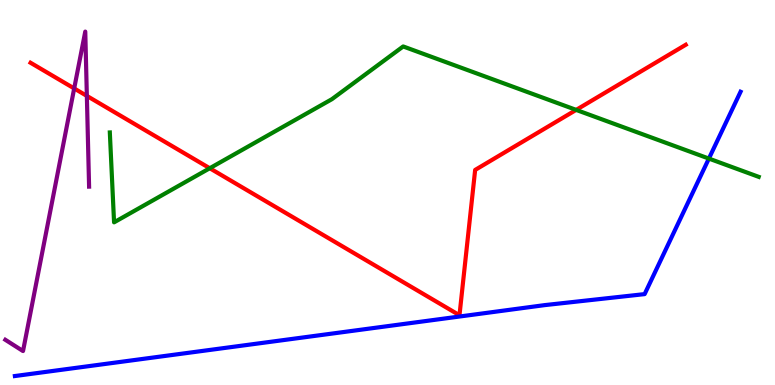[{'lines': ['blue', 'red'], 'intersections': []}, {'lines': ['green', 'red'], 'intersections': [{'x': 2.71, 'y': 5.63}, {'x': 7.43, 'y': 7.15}]}, {'lines': ['purple', 'red'], 'intersections': [{'x': 0.957, 'y': 7.7}, {'x': 1.12, 'y': 7.51}]}, {'lines': ['blue', 'green'], 'intersections': [{'x': 9.15, 'y': 5.88}]}, {'lines': ['blue', 'purple'], 'intersections': []}, {'lines': ['green', 'purple'], 'intersections': []}]